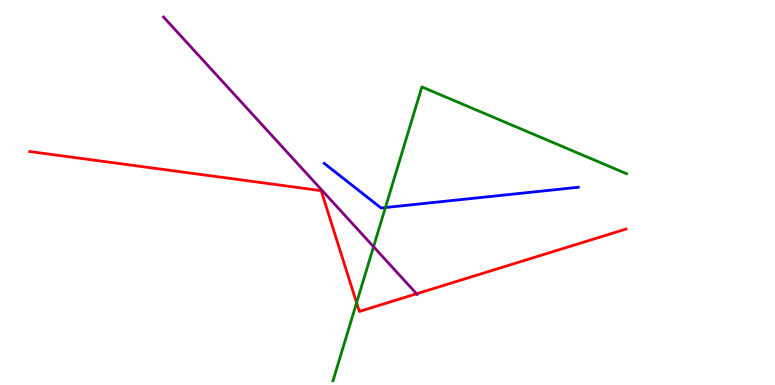[{'lines': ['blue', 'red'], 'intersections': []}, {'lines': ['green', 'red'], 'intersections': [{'x': 4.6, 'y': 2.14}]}, {'lines': ['purple', 'red'], 'intersections': [{'x': 5.38, 'y': 2.37}]}, {'lines': ['blue', 'green'], 'intersections': [{'x': 4.97, 'y': 4.61}]}, {'lines': ['blue', 'purple'], 'intersections': []}, {'lines': ['green', 'purple'], 'intersections': [{'x': 4.82, 'y': 3.59}]}]